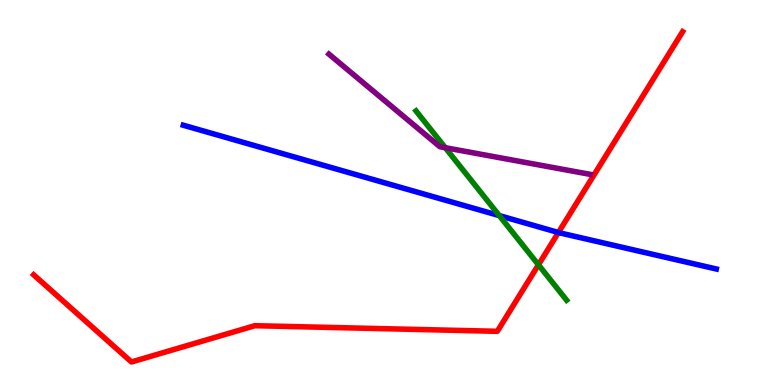[{'lines': ['blue', 'red'], 'intersections': [{'x': 7.21, 'y': 3.96}]}, {'lines': ['green', 'red'], 'intersections': [{'x': 6.95, 'y': 3.12}]}, {'lines': ['purple', 'red'], 'intersections': []}, {'lines': ['blue', 'green'], 'intersections': [{'x': 6.44, 'y': 4.4}]}, {'lines': ['blue', 'purple'], 'intersections': []}, {'lines': ['green', 'purple'], 'intersections': [{'x': 5.75, 'y': 6.16}]}]